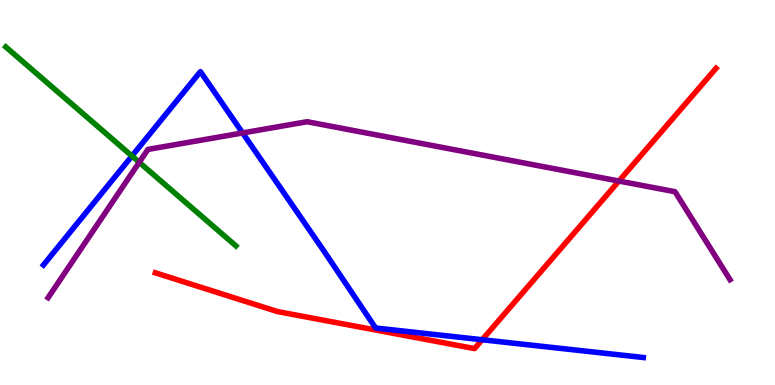[{'lines': ['blue', 'red'], 'intersections': [{'x': 6.22, 'y': 1.18}]}, {'lines': ['green', 'red'], 'intersections': []}, {'lines': ['purple', 'red'], 'intersections': [{'x': 7.99, 'y': 5.3}]}, {'lines': ['blue', 'green'], 'intersections': [{'x': 1.7, 'y': 5.95}]}, {'lines': ['blue', 'purple'], 'intersections': [{'x': 3.13, 'y': 6.55}]}, {'lines': ['green', 'purple'], 'intersections': [{'x': 1.8, 'y': 5.78}]}]